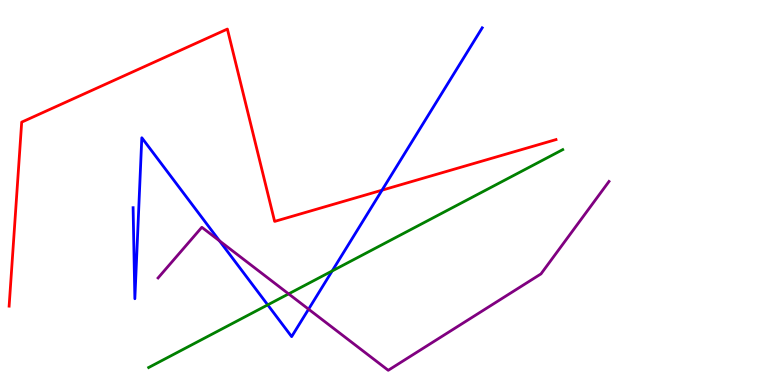[{'lines': ['blue', 'red'], 'intersections': [{'x': 4.93, 'y': 5.06}]}, {'lines': ['green', 'red'], 'intersections': []}, {'lines': ['purple', 'red'], 'intersections': []}, {'lines': ['blue', 'green'], 'intersections': [{'x': 3.45, 'y': 2.08}, {'x': 4.29, 'y': 2.96}]}, {'lines': ['blue', 'purple'], 'intersections': [{'x': 2.83, 'y': 3.74}, {'x': 3.98, 'y': 1.97}]}, {'lines': ['green', 'purple'], 'intersections': [{'x': 3.72, 'y': 2.37}]}]